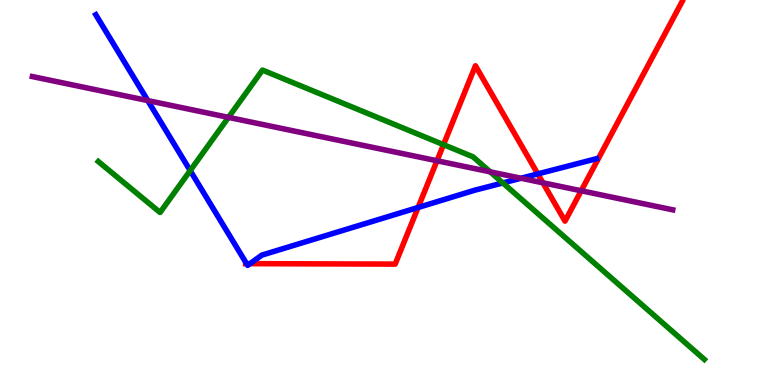[{'lines': ['blue', 'red'], 'intersections': [{'x': 3.18, 'y': 3.15}, {'x': 3.23, 'y': 3.15}, {'x': 5.39, 'y': 4.61}, {'x': 6.94, 'y': 5.48}]}, {'lines': ['green', 'red'], 'intersections': [{'x': 5.72, 'y': 6.24}]}, {'lines': ['purple', 'red'], 'intersections': [{'x': 5.64, 'y': 5.82}, {'x': 7.01, 'y': 5.25}, {'x': 7.5, 'y': 5.04}]}, {'lines': ['blue', 'green'], 'intersections': [{'x': 2.45, 'y': 5.57}, {'x': 6.49, 'y': 5.25}]}, {'lines': ['blue', 'purple'], 'intersections': [{'x': 1.91, 'y': 7.39}, {'x': 6.72, 'y': 5.37}]}, {'lines': ['green', 'purple'], 'intersections': [{'x': 2.95, 'y': 6.95}, {'x': 6.32, 'y': 5.54}]}]